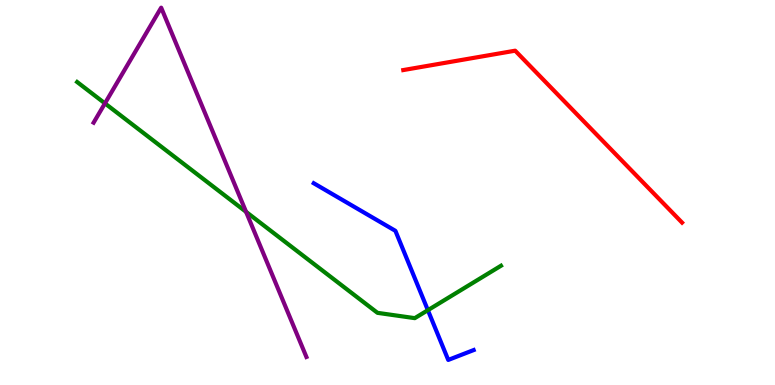[{'lines': ['blue', 'red'], 'intersections': []}, {'lines': ['green', 'red'], 'intersections': []}, {'lines': ['purple', 'red'], 'intersections': []}, {'lines': ['blue', 'green'], 'intersections': [{'x': 5.52, 'y': 1.94}]}, {'lines': ['blue', 'purple'], 'intersections': []}, {'lines': ['green', 'purple'], 'intersections': [{'x': 1.35, 'y': 7.32}, {'x': 3.18, 'y': 4.5}]}]